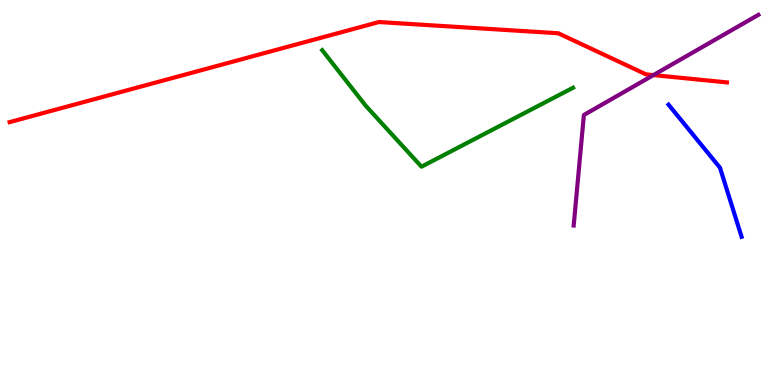[{'lines': ['blue', 'red'], 'intersections': []}, {'lines': ['green', 'red'], 'intersections': []}, {'lines': ['purple', 'red'], 'intersections': [{'x': 8.43, 'y': 8.05}]}, {'lines': ['blue', 'green'], 'intersections': []}, {'lines': ['blue', 'purple'], 'intersections': []}, {'lines': ['green', 'purple'], 'intersections': []}]